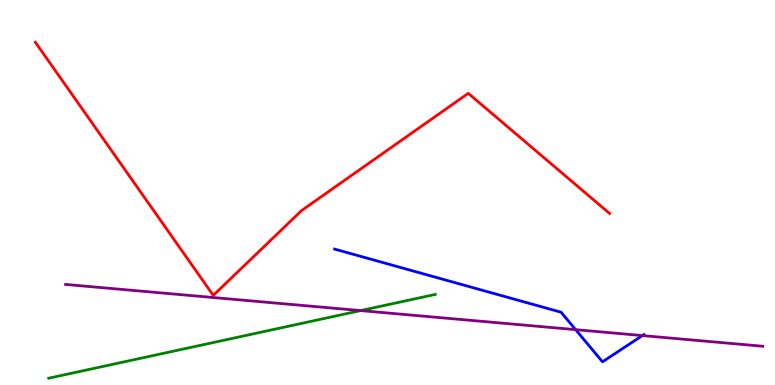[{'lines': ['blue', 'red'], 'intersections': []}, {'lines': ['green', 'red'], 'intersections': []}, {'lines': ['purple', 'red'], 'intersections': []}, {'lines': ['blue', 'green'], 'intersections': []}, {'lines': ['blue', 'purple'], 'intersections': [{'x': 7.43, 'y': 1.44}, {'x': 8.29, 'y': 1.28}]}, {'lines': ['green', 'purple'], 'intersections': [{'x': 4.65, 'y': 1.93}]}]